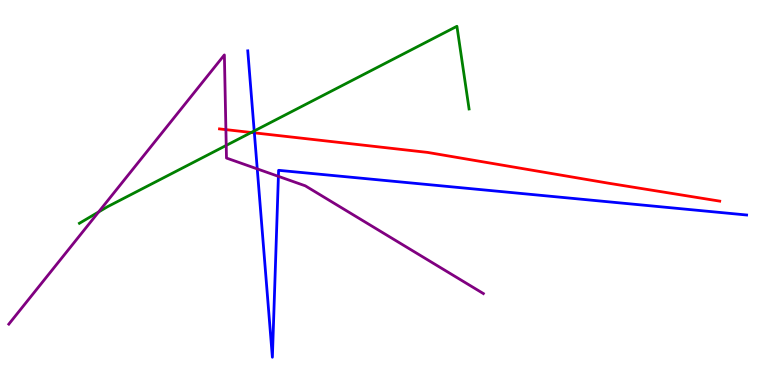[{'lines': ['blue', 'red'], 'intersections': [{'x': 3.28, 'y': 6.55}]}, {'lines': ['green', 'red'], 'intersections': [{'x': 3.24, 'y': 6.56}]}, {'lines': ['purple', 'red'], 'intersections': [{'x': 2.91, 'y': 6.63}]}, {'lines': ['blue', 'green'], 'intersections': [{'x': 3.28, 'y': 6.6}]}, {'lines': ['blue', 'purple'], 'intersections': [{'x': 3.32, 'y': 5.61}, {'x': 3.59, 'y': 5.42}]}, {'lines': ['green', 'purple'], 'intersections': [{'x': 1.27, 'y': 4.5}, {'x': 2.92, 'y': 6.22}]}]